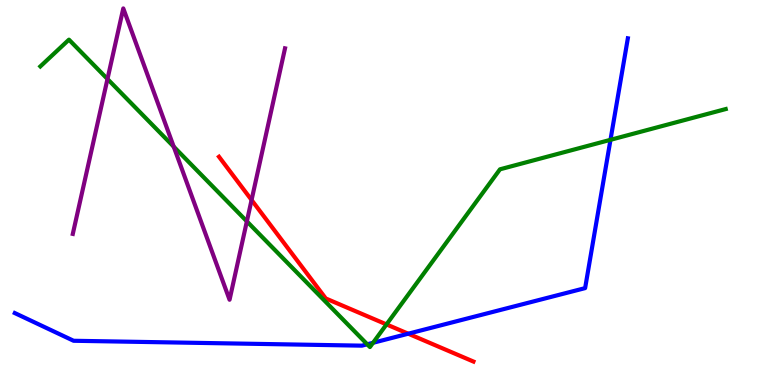[{'lines': ['blue', 'red'], 'intersections': [{'x': 5.27, 'y': 1.33}]}, {'lines': ['green', 'red'], 'intersections': [{'x': 4.99, 'y': 1.57}]}, {'lines': ['purple', 'red'], 'intersections': [{'x': 3.25, 'y': 4.81}]}, {'lines': ['blue', 'green'], 'intersections': [{'x': 4.74, 'y': 1.06}, {'x': 4.81, 'y': 1.1}, {'x': 7.88, 'y': 6.37}]}, {'lines': ['blue', 'purple'], 'intersections': []}, {'lines': ['green', 'purple'], 'intersections': [{'x': 1.39, 'y': 7.95}, {'x': 2.24, 'y': 6.19}, {'x': 3.19, 'y': 4.25}]}]